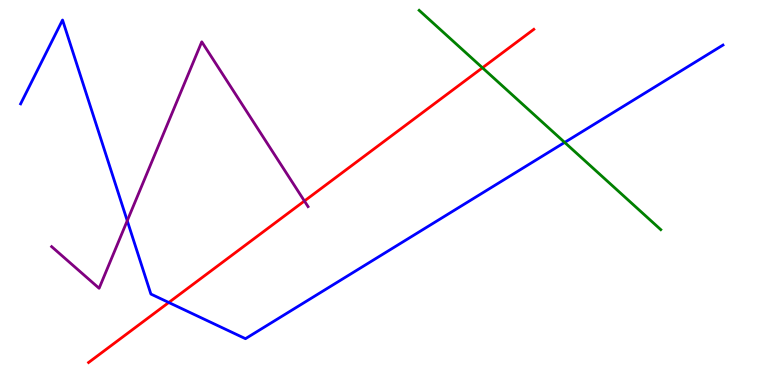[{'lines': ['blue', 'red'], 'intersections': [{'x': 2.18, 'y': 2.14}]}, {'lines': ['green', 'red'], 'intersections': [{'x': 6.22, 'y': 8.24}]}, {'lines': ['purple', 'red'], 'intersections': [{'x': 3.93, 'y': 4.78}]}, {'lines': ['blue', 'green'], 'intersections': [{'x': 7.29, 'y': 6.3}]}, {'lines': ['blue', 'purple'], 'intersections': [{'x': 1.64, 'y': 4.27}]}, {'lines': ['green', 'purple'], 'intersections': []}]